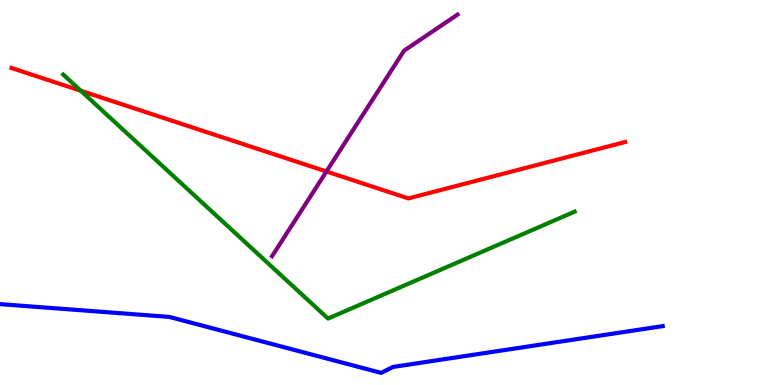[{'lines': ['blue', 'red'], 'intersections': []}, {'lines': ['green', 'red'], 'intersections': [{'x': 1.04, 'y': 7.64}]}, {'lines': ['purple', 'red'], 'intersections': [{'x': 4.21, 'y': 5.55}]}, {'lines': ['blue', 'green'], 'intersections': []}, {'lines': ['blue', 'purple'], 'intersections': []}, {'lines': ['green', 'purple'], 'intersections': []}]